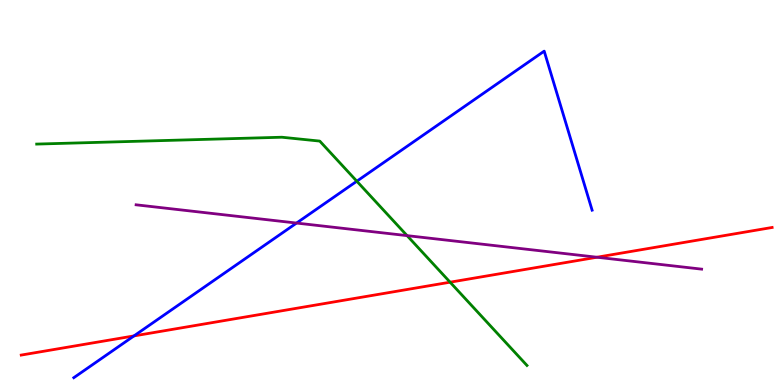[{'lines': ['blue', 'red'], 'intersections': [{'x': 1.73, 'y': 1.27}]}, {'lines': ['green', 'red'], 'intersections': [{'x': 5.81, 'y': 2.67}]}, {'lines': ['purple', 'red'], 'intersections': [{'x': 7.7, 'y': 3.32}]}, {'lines': ['blue', 'green'], 'intersections': [{'x': 4.6, 'y': 5.29}]}, {'lines': ['blue', 'purple'], 'intersections': [{'x': 3.83, 'y': 4.21}]}, {'lines': ['green', 'purple'], 'intersections': [{'x': 5.25, 'y': 3.88}]}]